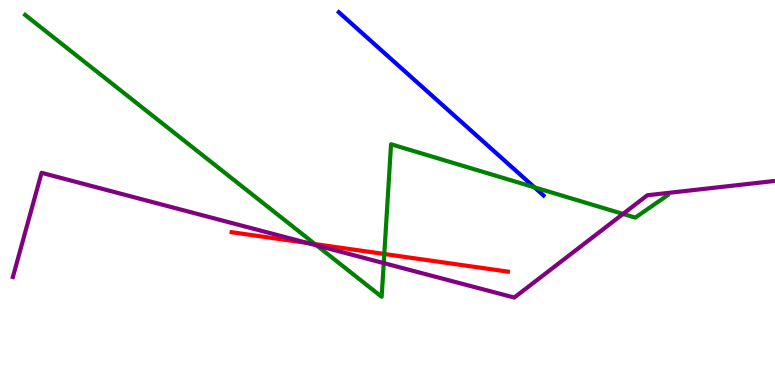[{'lines': ['blue', 'red'], 'intersections': []}, {'lines': ['green', 'red'], 'intersections': [{'x': 4.06, 'y': 3.66}, {'x': 4.96, 'y': 3.4}]}, {'lines': ['purple', 'red'], 'intersections': [{'x': 3.97, 'y': 3.69}]}, {'lines': ['blue', 'green'], 'intersections': [{'x': 6.9, 'y': 5.13}]}, {'lines': ['blue', 'purple'], 'intersections': []}, {'lines': ['green', 'purple'], 'intersections': [{'x': 4.09, 'y': 3.63}, {'x': 4.95, 'y': 3.17}, {'x': 8.04, 'y': 4.44}]}]